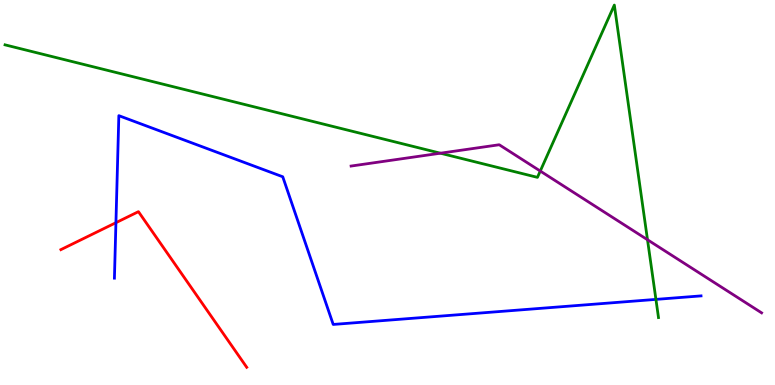[{'lines': ['blue', 'red'], 'intersections': [{'x': 1.5, 'y': 4.22}]}, {'lines': ['green', 'red'], 'intersections': []}, {'lines': ['purple', 'red'], 'intersections': []}, {'lines': ['blue', 'green'], 'intersections': [{'x': 8.46, 'y': 2.22}]}, {'lines': ['blue', 'purple'], 'intersections': []}, {'lines': ['green', 'purple'], 'intersections': [{'x': 5.68, 'y': 6.02}, {'x': 6.97, 'y': 5.56}, {'x': 8.35, 'y': 3.77}]}]